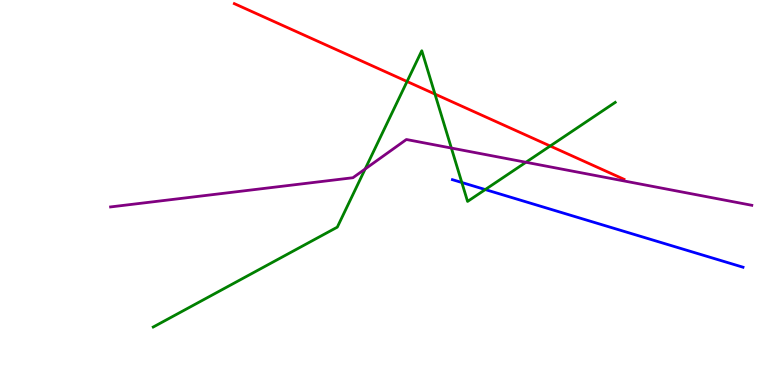[{'lines': ['blue', 'red'], 'intersections': []}, {'lines': ['green', 'red'], 'intersections': [{'x': 5.25, 'y': 7.88}, {'x': 5.61, 'y': 7.56}, {'x': 7.1, 'y': 6.21}]}, {'lines': ['purple', 'red'], 'intersections': []}, {'lines': ['blue', 'green'], 'intersections': [{'x': 5.96, 'y': 5.26}, {'x': 6.26, 'y': 5.08}]}, {'lines': ['blue', 'purple'], 'intersections': []}, {'lines': ['green', 'purple'], 'intersections': [{'x': 4.71, 'y': 5.61}, {'x': 5.82, 'y': 6.15}, {'x': 6.79, 'y': 5.79}]}]